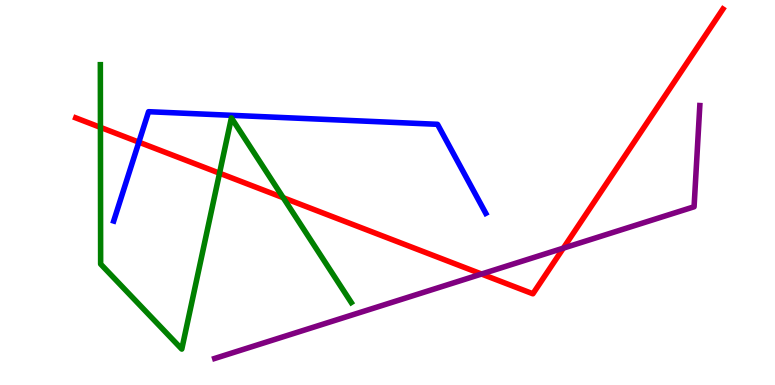[{'lines': ['blue', 'red'], 'intersections': [{'x': 1.79, 'y': 6.31}]}, {'lines': ['green', 'red'], 'intersections': [{'x': 1.3, 'y': 6.69}, {'x': 2.83, 'y': 5.5}, {'x': 3.65, 'y': 4.86}]}, {'lines': ['purple', 'red'], 'intersections': [{'x': 6.21, 'y': 2.88}, {'x': 7.27, 'y': 3.55}]}, {'lines': ['blue', 'green'], 'intersections': []}, {'lines': ['blue', 'purple'], 'intersections': []}, {'lines': ['green', 'purple'], 'intersections': []}]